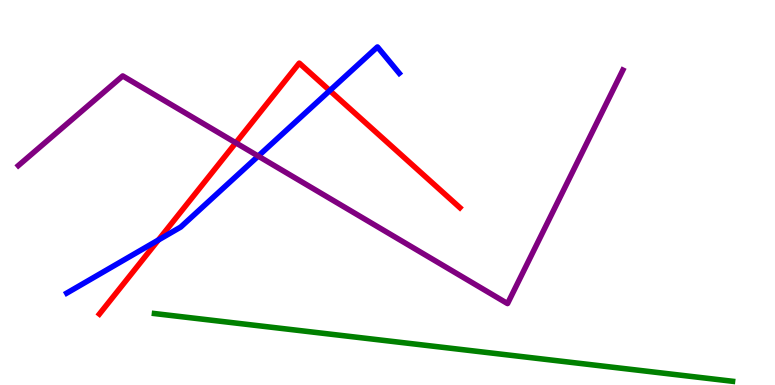[{'lines': ['blue', 'red'], 'intersections': [{'x': 2.04, 'y': 3.77}, {'x': 4.26, 'y': 7.65}]}, {'lines': ['green', 'red'], 'intersections': []}, {'lines': ['purple', 'red'], 'intersections': [{'x': 3.04, 'y': 6.29}]}, {'lines': ['blue', 'green'], 'intersections': []}, {'lines': ['blue', 'purple'], 'intersections': [{'x': 3.33, 'y': 5.95}]}, {'lines': ['green', 'purple'], 'intersections': []}]